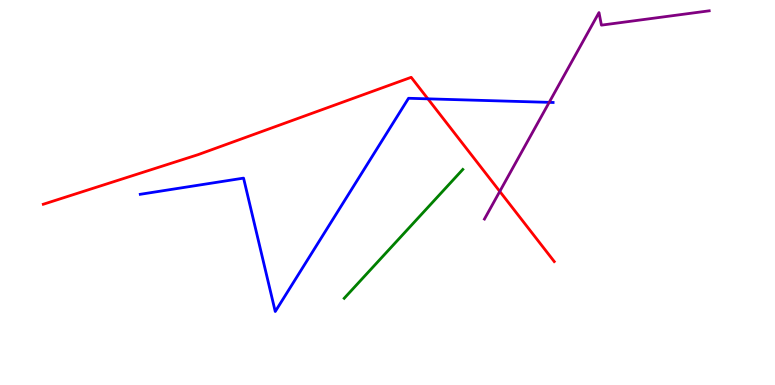[{'lines': ['blue', 'red'], 'intersections': [{'x': 5.52, 'y': 7.43}]}, {'lines': ['green', 'red'], 'intersections': []}, {'lines': ['purple', 'red'], 'intersections': [{'x': 6.45, 'y': 5.03}]}, {'lines': ['blue', 'green'], 'intersections': []}, {'lines': ['blue', 'purple'], 'intersections': [{'x': 7.09, 'y': 7.34}]}, {'lines': ['green', 'purple'], 'intersections': []}]